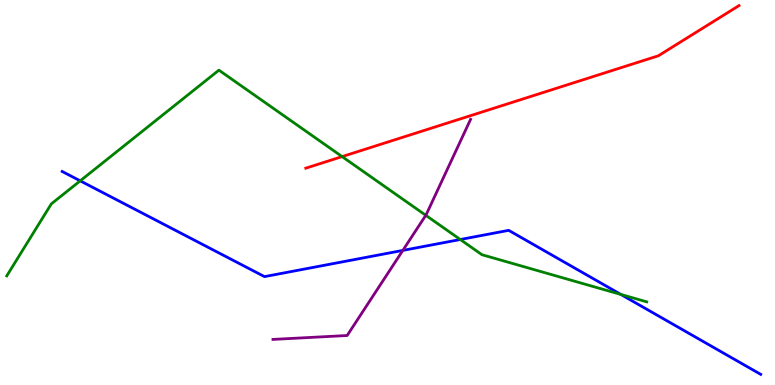[{'lines': ['blue', 'red'], 'intersections': []}, {'lines': ['green', 'red'], 'intersections': [{'x': 4.41, 'y': 5.93}]}, {'lines': ['purple', 'red'], 'intersections': []}, {'lines': ['blue', 'green'], 'intersections': [{'x': 1.03, 'y': 5.3}, {'x': 5.94, 'y': 3.78}, {'x': 8.01, 'y': 2.35}]}, {'lines': ['blue', 'purple'], 'intersections': [{'x': 5.2, 'y': 3.5}]}, {'lines': ['green', 'purple'], 'intersections': [{'x': 5.49, 'y': 4.41}]}]